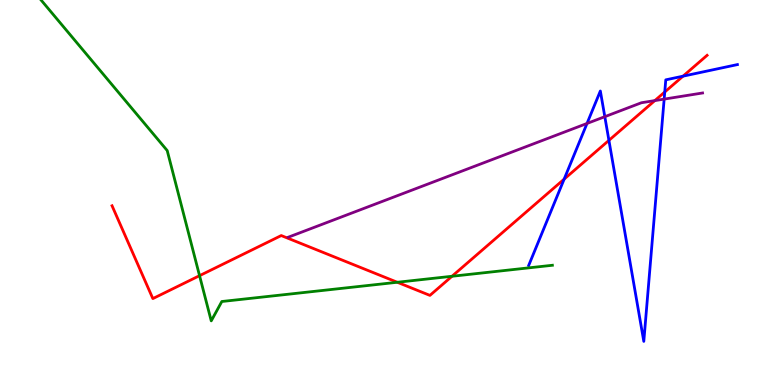[{'lines': ['blue', 'red'], 'intersections': [{'x': 7.28, 'y': 5.35}, {'x': 7.86, 'y': 6.35}, {'x': 8.58, 'y': 7.61}, {'x': 8.81, 'y': 8.02}]}, {'lines': ['green', 'red'], 'intersections': [{'x': 2.57, 'y': 2.84}, {'x': 5.13, 'y': 2.67}, {'x': 5.83, 'y': 2.82}]}, {'lines': ['purple', 'red'], 'intersections': [{'x': 8.45, 'y': 7.39}]}, {'lines': ['blue', 'green'], 'intersections': []}, {'lines': ['blue', 'purple'], 'intersections': [{'x': 7.57, 'y': 6.79}, {'x': 7.8, 'y': 6.97}, {'x': 8.57, 'y': 7.43}]}, {'lines': ['green', 'purple'], 'intersections': []}]